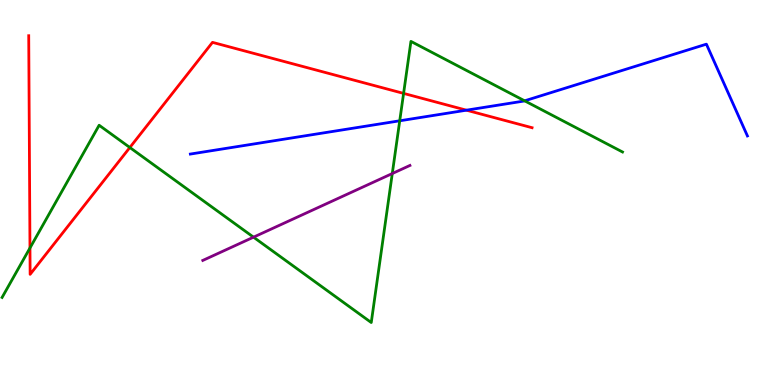[{'lines': ['blue', 'red'], 'intersections': [{'x': 6.02, 'y': 7.14}]}, {'lines': ['green', 'red'], 'intersections': [{'x': 0.387, 'y': 3.56}, {'x': 1.68, 'y': 6.17}, {'x': 5.21, 'y': 7.57}]}, {'lines': ['purple', 'red'], 'intersections': []}, {'lines': ['blue', 'green'], 'intersections': [{'x': 5.16, 'y': 6.86}, {'x': 6.77, 'y': 7.38}]}, {'lines': ['blue', 'purple'], 'intersections': []}, {'lines': ['green', 'purple'], 'intersections': [{'x': 3.27, 'y': 3.84}, {'x': 5.06, 'y': 5.49}]}]